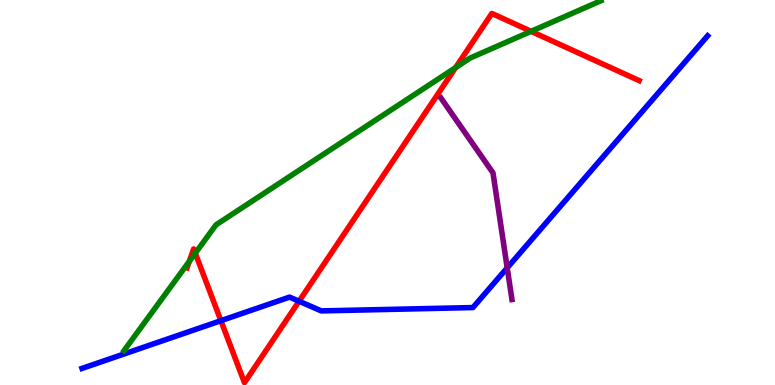[{'lines': ['blue', 'red'], 'intersections': [{'x': 2.85, 'y': 1.67}, {'x': 3.86, 'y': 2.18}]}, {'lines': ['green', 'red'], 'intersections': [{'x': 2.44, 'y': 3.21}, {'x': 2.52, 'y': 3.42}, {'x': 5.88, 'y': 8.24}, {'x': 6.85, 'y': 9.19}]}, {'lines': ['purple', 'red'], 'intersections': []}, {'lines': ['blue', 'green'], 'intersections': []}, {'lines': ['blue', 'purple'], 'intersections': [{'x': 6.54, 'y': 3.04}]}, {'lines': ['green', 'purple'], 'intersections': []}]